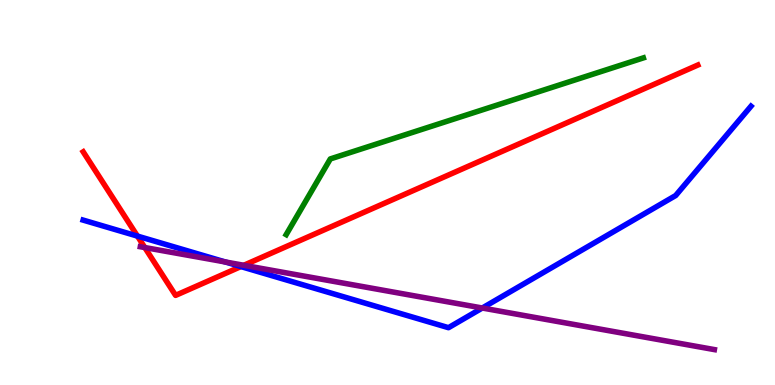[{'lines': ['blue', 'red'], 'intersections': [{'x': 1.77, 'y': 3.87}, {'x': 3.11, 'y': 3.08}]}, {'lines': ['green', 'red'], 'intersections': []}, {'lines': ['purple', 'red'], 'intersections': [{'x': 1.87, 'y': 3.57}, {'x': 3.15, 'y': 3.11}]}, {'lines': ['blue', 'green'], 'intersections': []}, {'lines': ['blue', 'purple'], 'intersections': [{'x': 2.91, 'y': 3.2}, {'x': 6.22, 'y': 2.0}]}, {'lines': ['green', 'purple'], 'intersections': []}]